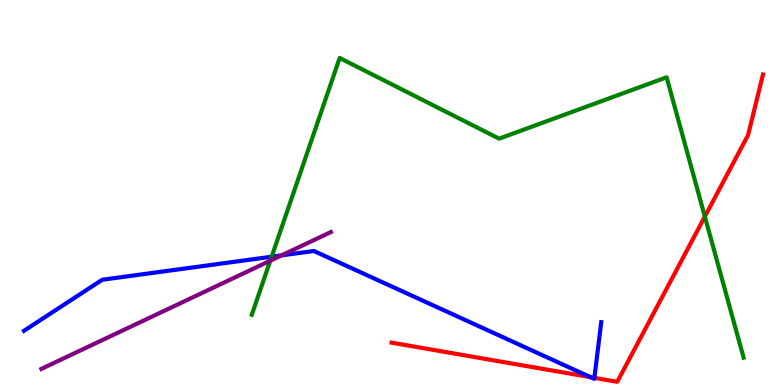[{'lines': ['blue', 'red'], 'intersections': [{'x': 7.62, 'y': 0.203}, {'x': 7.67, 'y': 0.186}]}, {'lines': ['green', 'red'], 'intersections': [{'x': 9.09, 'y': 4.37}]}, {'lines': ['purple', 'red'], 'intersections': []}, {'lines': ['blue', 'green'], 'intersections': [{'x': 3.51, 'y': 3.33}]}, {'lines': ['blue', 'purple'], 'intersections': [{'x': 3.63, 'y': 3.37}]}, {'lines': ['green', 'purple'], 'intersections': [{'x': 3.49, 'y': 3.23}]}]